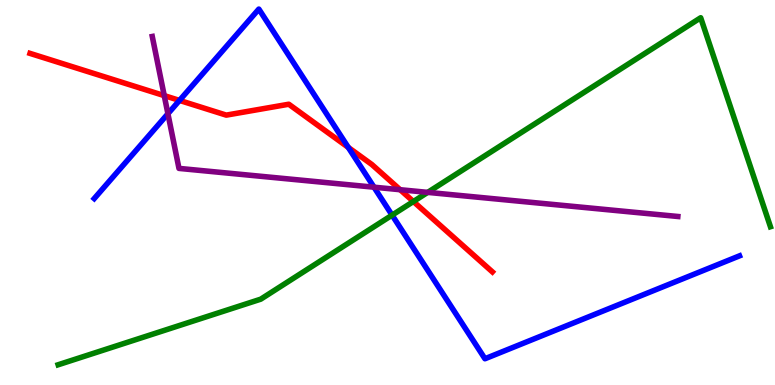[{'lines': ['blue', 'red'], 'intersections': [{'x': 2.32, 'y': 7.39}, {'x': 4.49, 'y': 6.17}]}, {'lines': ['green', 'red'], 'intersections': [{'x': 5.33, 'y': 4.77}]}, {'lines': ['purple', 'red'], 'intersections': [{'x': 2.12, 'y': 7.52}, {'x': 5.16, 'y': 5.07}]}, {'lines': ['blue', 'green'], 'intersections': [{'x': 5.06, 'y': 4.41}]}, {'lines': ['blue', 'purple'], 'intersections': [{'x': 2.17, 'y': 7.05}, {'x': 4.83, 'y': 5.14}]}, {'lines': ['green', 'purple'], 'intersections': [{'x': 5.52, 'y': 5.0}]}]